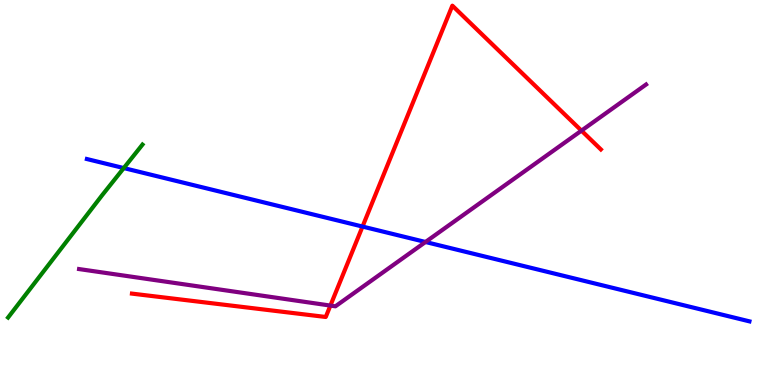[{'lines': ['blue', 'red'], 'intersections': [{'x': 4.68, 'y': 4.12}]}, {'lines': ['green', 'red'], 'intersections': []}, {'lines': ['purple', 'red'], 'intersections': [{'x': 4.26, 'y': 2.06}, {'x': 7.5, 'y': 6.61}]}, {'lines': ['blue', 'green'], 'intersections': [{'x': 1.6, 'y': 5.63}]}, {'lines': ['blue', 'purple'], 'intersections': [{'x': 5.49, 'y': 3.71}]}, {'lines': ['green', 'purple'], 'intersections': []}]